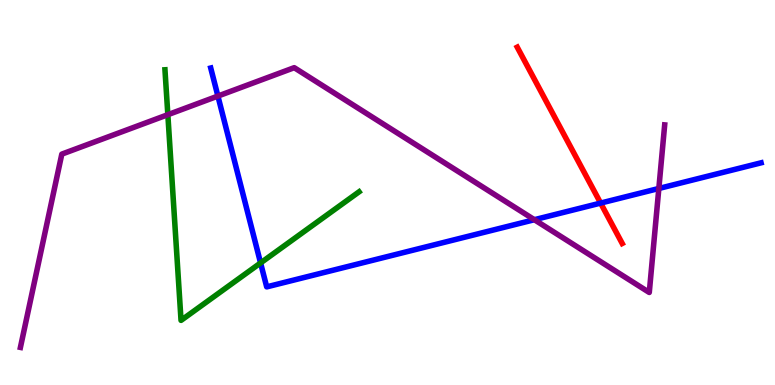[{'lines': ['blue', 'red'], 'intersections': [{'x': 7.75, 'y': 4.73}]}, {'lines': ['green', 'red'], 'intersections': []}, {'lines': ['purple', 'red'], 'intersections': []}, {'lines': ['blue', 'green'], 'intersections': [{'x': 3.36, 'y': 3.17}]}, {'lines': ['blue', 'purple'], 'intersections': [{'x': 2.81, 'y': 7.5}, {'x': 6.89, 'y': 4.29}, {'x': 8.5, 'y': 5.1}]}, {'lines': ['green', 'purple'], 'intersections': [{'x': 2.17, 'y': 7.02}]}]